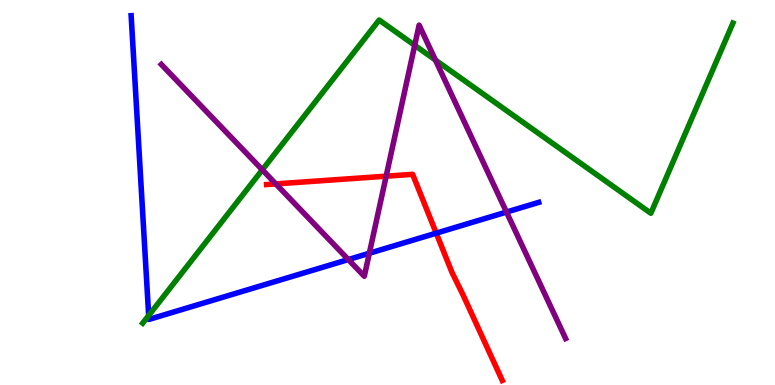[{'lines': ['blue', 'red'], 'intersections': [{'x': 5.63, 'y': 3.94}]}, {'lines': ['green', 'red'], 'intersections': []}, {'lines': ['purple', 'red'], 'intersections': [{'x': 3.56, 'y': 5.22}, {'x': 4.98, 'y': 5.42}]}, {'lines': ['blue', 'green'], 'intersections': [{'x': 1.92, 'y': 1.81}]}, {'lines': ['blue', 'purple'], 'intersections': [{'x': 4.49, 'y': 3.26}, {'x': 4.77, 'y': 3.42}, {'x': 6.54, 'y': 4.49}]}, {'lines': ['green', 'purple'], 'intersections': [{'x': 3.38, 'y': 5.59}, {'x': 5.35, 'y': 8.82}, {'x': 5.62, 'y': 8.44}]}]